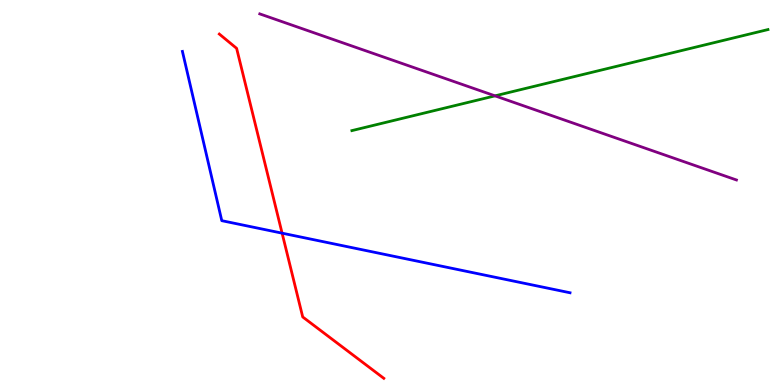[{'lines': ['blue', 'red'], 'intersections': [{'x': 3.64, 'y': 3.94}]}, {'lines': ['green', 'red'], 'intersections': []}, {'lines': ['purple', 'red'], 'intersections': []}, {'lines': ['blue', 'green'], 'intersections': []}, {'lines': ['blue', 'purple'], 'intersections': []}, {'lines': ['green', 'purple'], 'intersections': [{'x': 6.39, 'y': 7.51}]}]